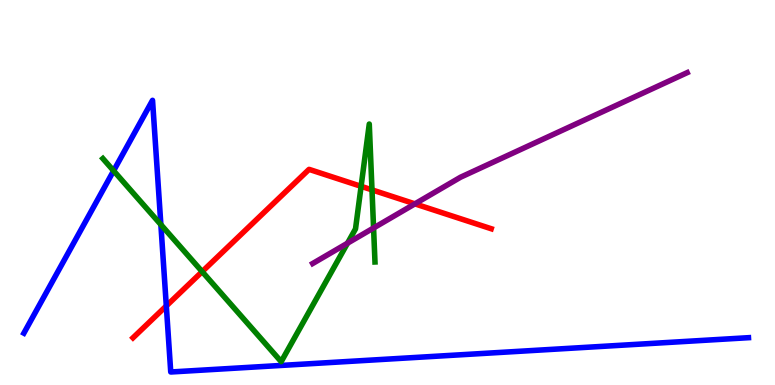[{'lines': ['blue', 'red'], 'intersections': [{'x': 2.15, 'y': 2.05}]}, {'lines': ['green', 'red'], 'intersections': [{'x': 2.61, 'y': 2.94}, {'x': 4.66, 'y': 5.16}, {'x': 4.8, 'y': 5.07}]}, {'lines': ['purple', 'red'], 'intersections': [{'x': 5.35, 'y': 4.7}]}, {'lines': ['blue', 'green'], 'intersections': [{'x': 1.47, 'y': 5.56}, {'x': 2.08, 'y': 4.17}]}, {'lines': ['blue', 'purple'], 'intersections': []}, {'lines': ['green', 'purple'], 'intersections': [{'x': 4.48, 'y': 3.68}, {'x': 4.82, 'y': 4.08}]}]